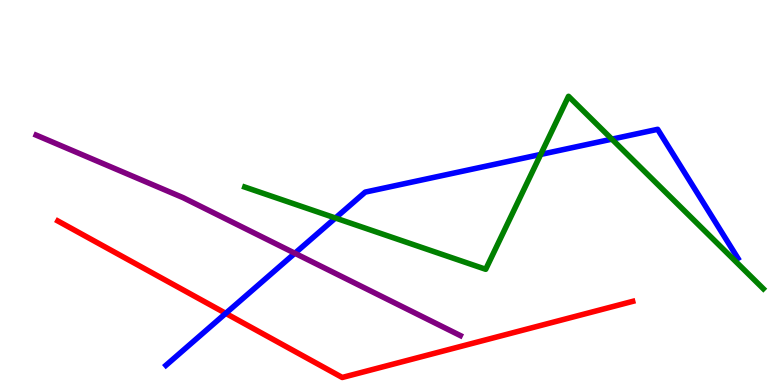[{'lines': ['blue', 'red'], 'intersections': [{'x': 2.91, 'y': 1.86}]}, {'lines': ['green', 'red'], 'intersections': []}, {'lines': ['purple', 'red'], 'intersections': []}, {'lines': ['blue', 'green'], 'intersections': [{'x': 4.33, 'y': 4.34}, {'x': 6.98, 'y': 5.99}, {'x': 7.9, 'y': 6.39}]}, {'lines': ['blue', 'purple'], 'intersections': [{'x': 3.8, 'y': 3.42}]}, {'lines': ['green', 'purple'], 'intersections': []}]